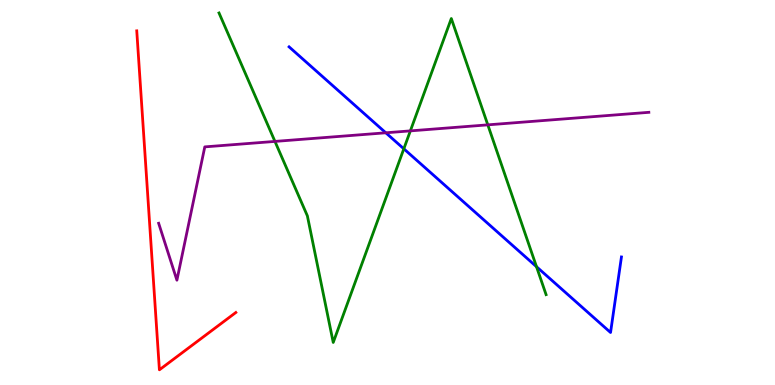[{'lines': ['blue', 'red'], 'intersections': []}, {'lines': ['green', 'red'], 'intersections': []}, {'lines': ['purple', 'red'], 'intersections': []}, {'lines': ['blue', 'green'], 'intersections': [{'x': 5.21, 'y': 6.13}, {'x': 6.92, 'y': 3.07}]}, {'lines': ['blue', 'purple'], 'intersections': [{'x': 4.98, 'y': 6.55}]}, {'lines': ['green', 'purple'], 'intersections': [{'x': 3.55, 'y': 6.33}, {'x': 5.29, 'y': 6.6}, {'x': 6.29, 'y': 6.76}]}]